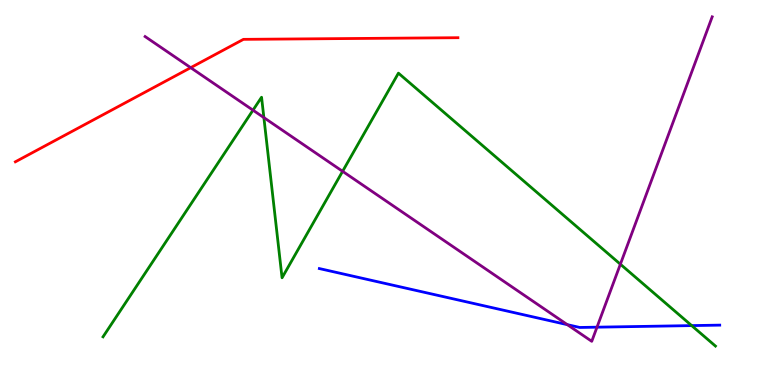[{'lines': ['blue', 'red'], 'intersections': []}, {'lines': ['green', 'red'], 'intersections': []}, {'lines': ['purple', 'red'], 'intersections': [{'x': 2.46, 'y': 8.24}]}, {'lines': ['blue', 'green'], 'intersections': [{'x': 8.92, 'y': 1.54}]}, {'lines': ['blue', 'purple'], 'intersections': [{'x': 7.32, 'y': 1.57}, {'x': 7.7, 'y': 1.5}]}, {'lines': ['green', 'purple'], 'intersections': [{'x': 3.26, 'y': 7.14}, {'x': 3.4, 'y': 6.95}, {'x': 4.42, 'y': 5.55}, {'x': 8.0, 'y': 3.14}]}]